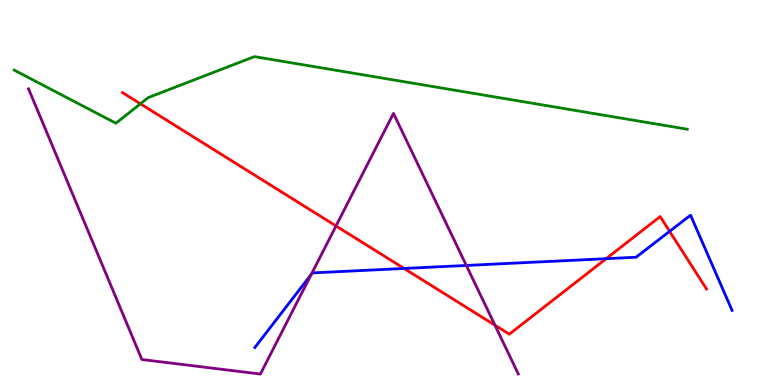[{'lines': ['blue', 'red'], 'intersections': [{'x': 5.21, 'y': 3.03}, {'x': 7.82, 'y': 3.28}, {'x': 8.64, 'y': 3.99}]}, {'lines': ['green', 'red'], 'intersections': [{'x': 1.81, 'y': 7.3}]}, {'lines': ['purple', 'red'], 'intersections': [{'x': 4.34, 'y': 4.13}, {'x': 6.39, 'y': 1.55}]}, {'lines': ['blue', 'green'], 'intersections': []}, {'lines': ['blue', 'purple'], 'intersections': [{'x': 4.02, 'y': 2.88}, {'x': 6.02, 'y': 3.11}]}, {'lines': ['green', 'purple'], 'intersections': []}]